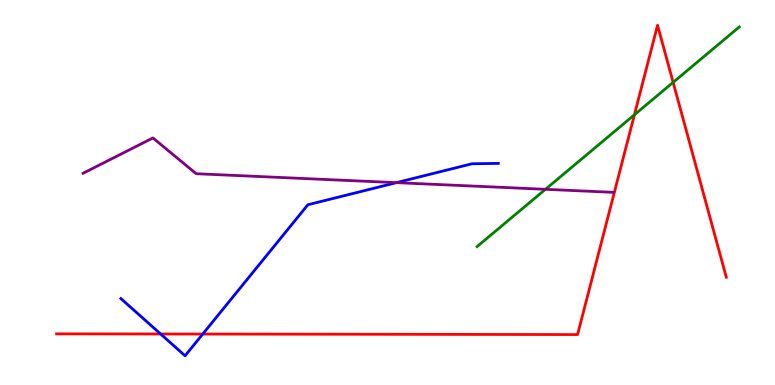[{'lines': ['blue', 'red'], 'intersections': [{'x': 2.07, 'y': 1.32}, {'x': 2.62, 'y': 1.32}]}, {'lines': ['green', 'red'], 'intersections': [{'x': 8.19, 'y': 7.02}, {'x': 8.69, 'y': 7.86}]}, {'lines': ['purple', 'red'], 'intersections': []}, {'lines': ['blue', 'green'], 'intersections': []}, {'lines': ['blue', 'purple'], 'intersections': [{'x': 5.11, 'y': 5.26}]}, {'lines': ['green', 'purple'], 'intersections': [{'x': 7.04, 'y': 5.08}]}]